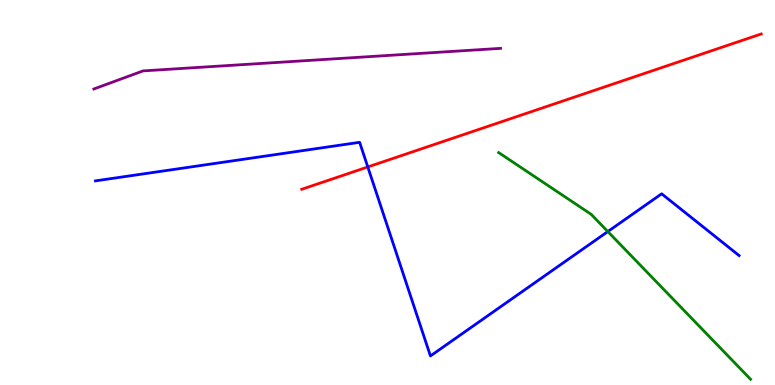[{'lines': ['blue', 'red'], 'intersections': [{'x': 4.75, 'y': 5.66}]}, {'lines': ['green', 'red'], 'intersections': []}, {'lines': ['purple', 'red'], 'intersections': []}, {'lines': ['blue', 'green'], 'intersections': [{'x': 7.84, 'y': 3.99}]}, {'lines': ['blue', 'purple'], 'intersections': []}, {'lines': ['green', 'purple'], 'intersections': []}]